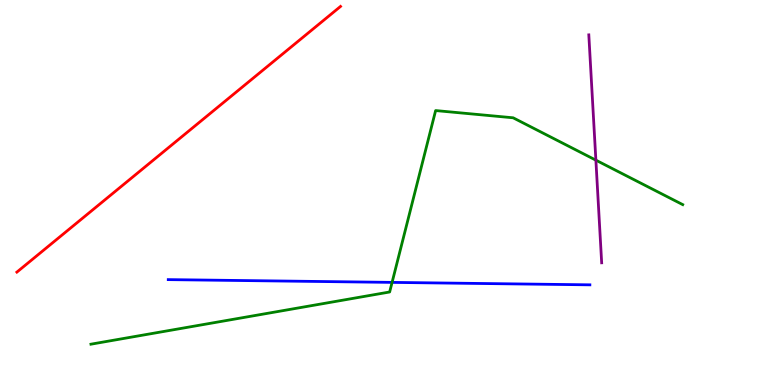[{'lines': ['blue', 'red'], 'intersections': []}, {'lines': ['green', 'red'], 'intersections': []}, {'lines': ['purple', 'red'], 'intersections': []}, {'lines': ['blue', 'green'], 'intersections': [{'x': 5.06, 'y': 2.67}]}, {'lines': ['blue', 'purple'], 'intersections': []}, {'lines': ['green', 'purple'], 'intersections': [{'x': 7.69, 'y': 5.84}]}]